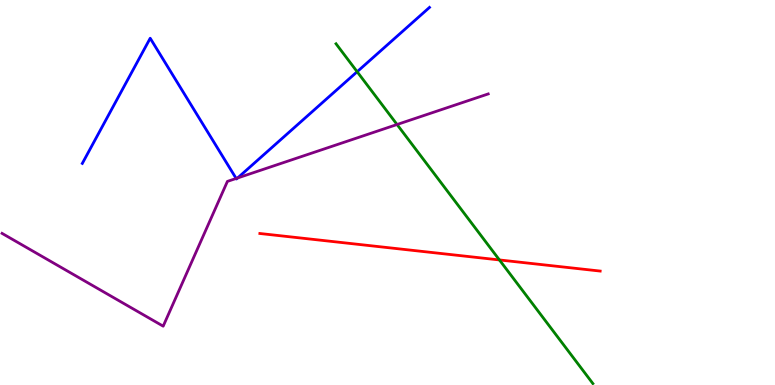[{'lines': ['blue', 'red'], 'intersections': []}, {'lines': ['green', 'red'], 'intersections': [{'x': 6.44, 'y': 3.25}]}, {'lines': ['purple', 'red'], 'intersections': []}, {'lines': ['blue', 'green'], 'intersections': [{'x': 4.61, 'y': 8.14}]}, {'lines': ['blue', 'purple'], 'intersections': [{'x': 3.05, 'y': 5.36}, {'x': 3.07, 'y': 5.38}]}, {'lines': ['green', 'purple'], 'intersections': [{'x': 5.12, 'y': 6.77}]}]